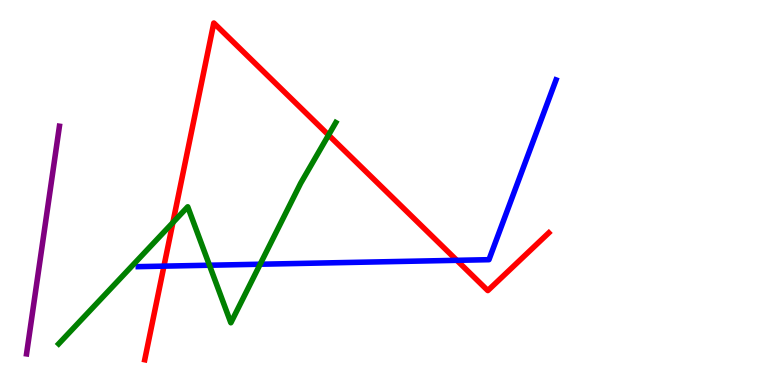[{'lines': ['blue', 'red'], 'intersections': [{'x': 2.12, 'y': 3.09}, {'x': 5.89, 'y': 3.24}]}, {'lines': ['green', 'red'], 'intersections': [{'x': 2.23, 'y': 4.22}, {'x': 4.24, 'y': 6.49}]}, {'lines': ['purple', 'red'], 'intersections': []}, {'lines': ['blue', 'green'], 'intersections': [{'x': 2.7, 'y': 3.11}, {'x': 3.36, 'y': 3.14}]}, {'lines': ['blue', 'purple'], 'intersections': []}, {'lines': ['green', 'purple'], 'intersections': []}]